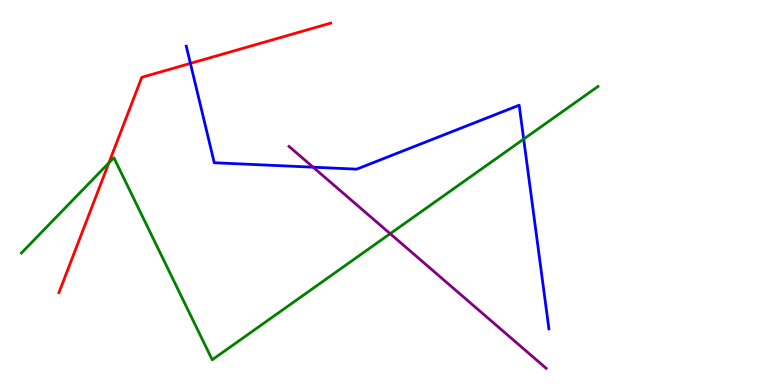[{'lines': ['blue', 'red'], 'intersections': [{'x': 2.46, 'y': 8.35}]}, {'lines': ['green', 'red'], 'intersections': [{'x': 1.4, 'y': 5.77}]}, {'lines': ['purple', 'red'], 'intersections': []}, {'lines': ['blue', 'green'], 'intersections': [{'x': 6.76, 'y': 6.39}]}, {'lines': ['blue', 'purple'], 'intersections': [{'x': 4.04, 'y': 5.66}]}, {'lines': ['green', 'purple'], 'intersections': [{'x': 5.03, 'y': 3.93}]}]